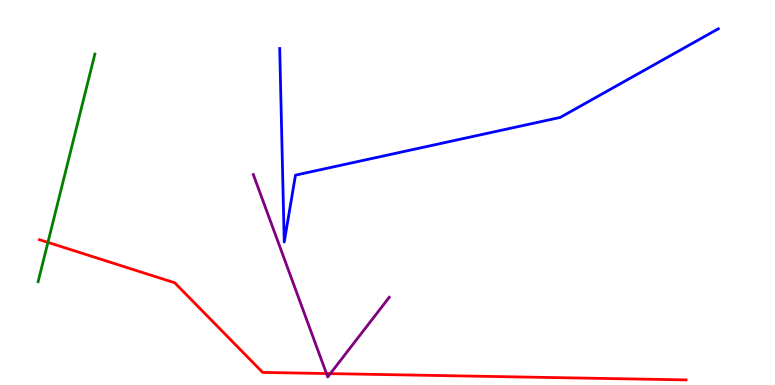[{'lines': ['blue', 'red'], 'intersections': []}, {'lines': ['green', 'red'], 'intersections': [{'x': 0.618, 'y': 3.7}]}, {'lines': ['purple', 'red'], 'intersections': [{'x': 4.21, 'y': 0.298}, {'x': 4.26, 'y': 0.296}]}, {'lines': ['blue', 'green'], 'intersections': []}, {'lines': ['blue', 'purple'], 'intersections': []}, {'lines': ['green', 'purple'], 'intersections': []}]